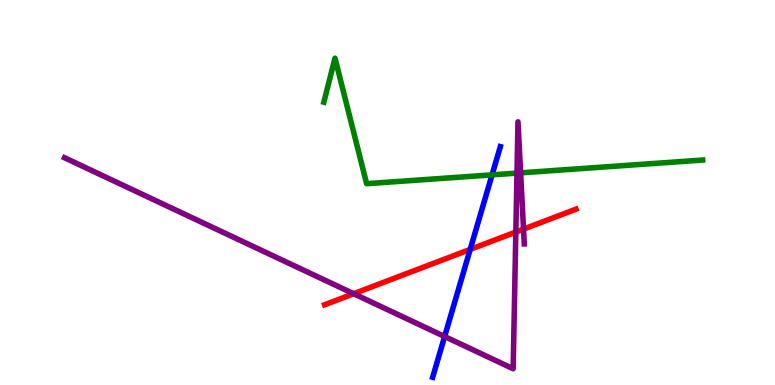[{'lines': ['blue', 'red'], 'intersections': [{'x': 6.07, 'y': 3.52}]}, {'lines': ['green', 'red'], 'intersections': []}, {'lines': ['purple', 'red'], 'intersections': [{'x': 4.56, 'y': 2.37}, {'x': 6.66, 'y': 3.97}, {'x': 6.76, 'y': 4.05}]}, {'lines': ['blue', 'green'], 'intersections': [{'x': 6.35, 'y': 5.46}]}, {'lines': ['blue', 'purple'], 'intersections': [{'x': 5.74, 'y': 1.26}]}, {'lines': ['green', 'purple'], 'intersections': [{'x': 6.67, 'y': 5.5}, {'x': 6.72, 'y': 5.51}]}]